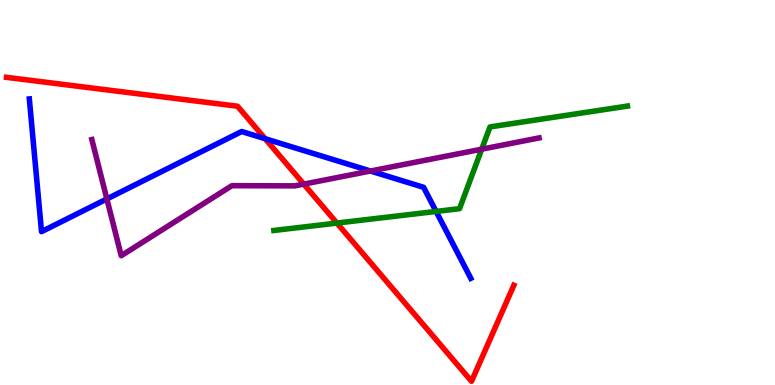[{'lines': ['blue', 'red'], 'intersections': [{'x': 3.42, 'y': 6.4}]}, {'lines': ['green', 'red'], 'intersections': [{'x': 4.35, 'y': 4.21}]}, {'lines': ['purple', 'red'], 'intersections': [{'x': 3.92, 'y': 5.22}]}, {'lines': ['blue', 'green'], 'intersections': [{'x': 5.63, 'y': 4.51}]}, {'lines': ['blue', 'purple'], 'intersections': [{'x': 1.38, 'y': 4.83}, {'x': 4.78, 'y': 5.56}]}, {'lines': ['green', 'purple'], 'intersections': [{'x': 6.22, 'y': 6.13}]}]